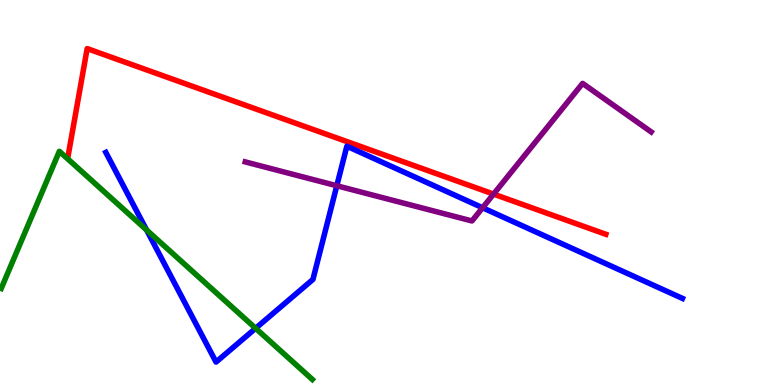[{'lines': ['blue', 'red'], 'intersections': []}, {'lines': ['green', 'red'], 'intersections': []}, {'lines': ['purple', 'red'], 'intersections': [{'x': 6.37, 'y': 4.96}]}, {'lines': ['blue', 'green'], 'intersections': [{'x': 1.89, 'y': 4.03}, {'x': 3.3, 'y': 1.47}]}, {'lines': ['blue', 'purple'], 'intersections': [{'x': 4.35, 'y': 5.18}, {'x': 6.23, 'y': 4.6}]}, {'lines': ['green', 'purple'], 'intersections': []}]